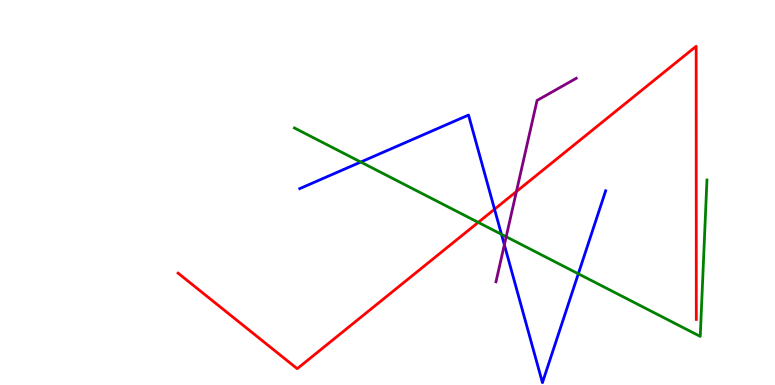[{'lines': ['blue', 'red'], 'intersections': [{'x': 6.38, 'y': 4.57}]}, {'lines': ['green', 'red'], 'intersections': [{'x': 6.17, 'y': 4.22}]}, {'lines': ['purple', 'red'], 'intersections': [{'x': 6.66, 'y': 5.02}]}, {'lines': ['blue', 'green'], 'intersections': [{'x': 4.65, 'y': 5.79}, {'x': 6.47, 'y': 3.91}, {'x': 7.46, 'y': 2.89}]}, {'lines': ['blue', 'purple'], 'intersections': [{'x': 6.51, 'y': 3.64}]}, {'lines': ['green', 'purple'], 'intersections': [{'x': 6.53, 'y': 3.85}]}]